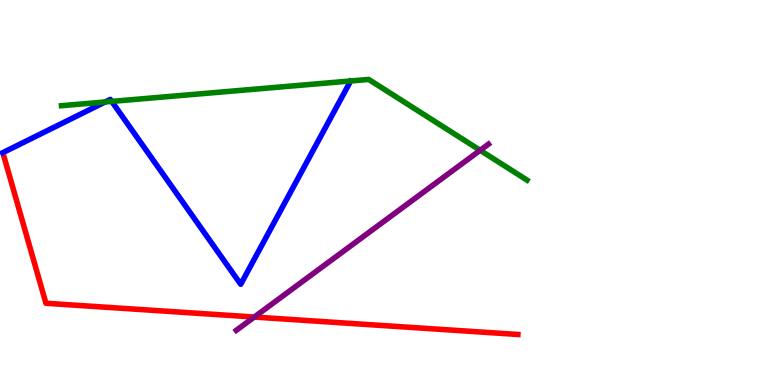[{'lines': ['blue', 'red'], 'intersections': []}, {'lines': ['green', 'red'], 'intersections': []}, {'lines': ['purple', 'red'], 'intersections': [{'x': 3.28, 'y': 1.77}]}, {'lines': ['blue', 'green'], 'intersections': [{'x': 1.36, 'y': 7.35}, {'x': 1.44, 'y': 7.37}]}, {'lines': ['blue', 'purple'], 'intersections': []}, {'lines': ['green', 'purple'], 'intersections': [{'x': 6.2, 'y': 6.1}]}]